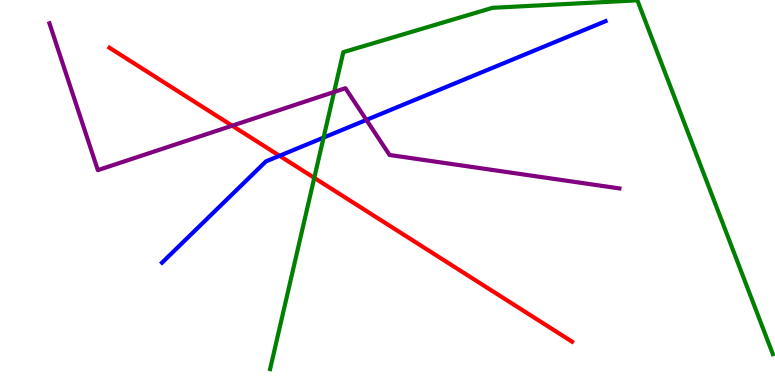[{'lines': ['blue', 'red'], 'intersections': [{'x': 3.61, 'y': 5.95}]}, {'lines': ['green', 'red'], 'intersections': [{'x': 4.06, 'y': 5.38}]}, {'lines': ['purple', 'red'], 'intersections': [{'x': 3.0, 'y': 6.74}]}, {'lines': ['blue', 'green'], 'intersections': [{'x': 4.18, 'y': 6.43}]}, {'lines': ['blue', 'purple'], 'intersections': [{'x': 4.73, 'y': 6.89}]}, {'lines': ['green', 'purple'], 'intersections': [{'x': 4.31, 'y': 7.61}]}]